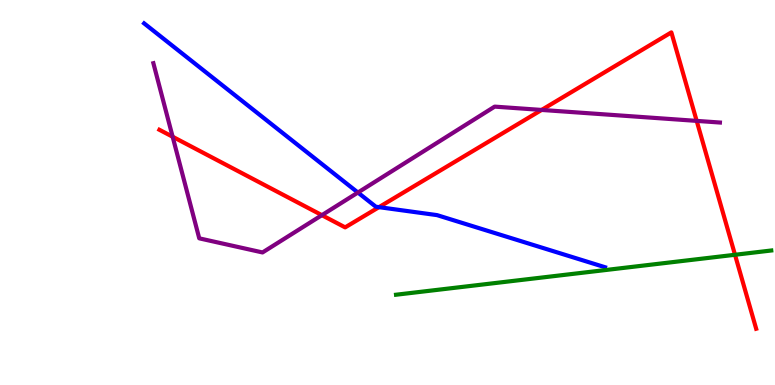[{'lines': ['blue', 'red'], 'intersections': [{'x': 4.89, 'y': 4.62}]}, {'lines': ['green', 'red'], 'intersections': [{'x': 9.48, 'y': 3.38}]}, {'lines': ['purple', 'red'], 'intersections': [{'x': 2.23, 'y': 6.45}, {'x': 4.15, 'y': 4.41}, {'x': 6.99, 'y': 7.14}, {'x': 8.99, 'y': 6.86}]}, {'lines': ['blue', 'green'], 'intersections': []}, {'lines': ['blue', 'purple'], 'intersections': [{'x': 4.62, 'y': 5.0}]}, {'lines': ['green', 'purple'], 'intersections': []}]